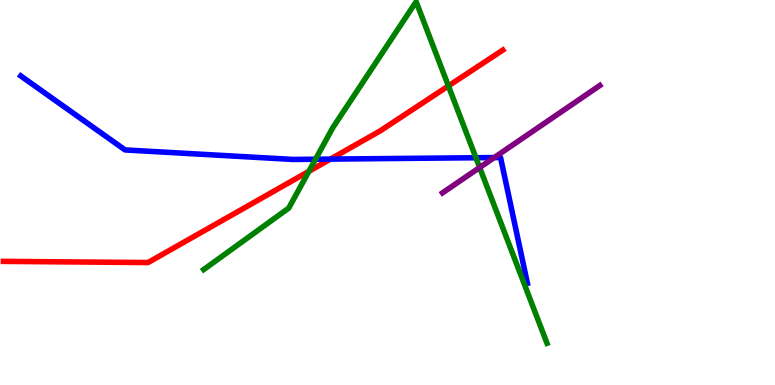[{'lines': ['blue', 'red'], 'intersections': [{'x': 4.26, 'y': 5.87}]}, {'lines': ['green', 'red'], 'intersections': [{'x': 3.99, 'y': 5.55}, {'x': 5.79, 'y': 7.77}]}, {'lines': ['purple', 'red'], 'intersections': []}, {'lines': ['blue', 'green'], 'intersections': [{'x': 4.07, 'y': 5.86}, {'x': 6.14, 'y': 5.9}]}, {'lines': ['blue', 'purple'], 'intersections': [{'x': 6.38, 'y': 5.91}]}, {'lines': ['green', 'purple'], 'intersections': [{'x': 6.19, 'y': 5.65}]}]